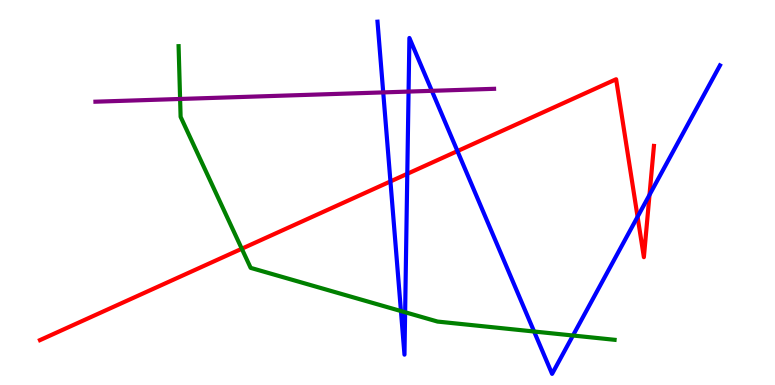[{'lines': ['blue', 'red'], 'intersections': [{'x': 5.04, 'y': 5.29}, {'x': 5.26, 'y': 5.49}, {'x': 5.9, 'y': 6.08}, {'x': 8.23, 'y': 4.37}, {'x': 8.38, 'y': 4.94}]}, {'lines': ['green', 'red'], 'intersections': [{'x': 3.12, 'y': 3.54}]}, {'lines': ['purple', 'red'], 'intersections': []}, {'lines': ['blue', 'green'], 'intersections': [{'x': 5.17, 'y': 1.92}, {'x': 5.23, 'y': 1.89}, {'x': 6.89, 'y': 1.39}, {'x': 7.39, 'y': 1.29}]}, {'lines': ['blue', 'purple'], 'intersections': [{'x': 4.94, 'y': 7.6}, {'x': 5.27, 'y': 7.62}, {'x': 5.57, 'y': 7.64}]}, {'lines': ['green', 'purple'], 'intersections': [{'x': 2.32, 'y': 7.43}]}]